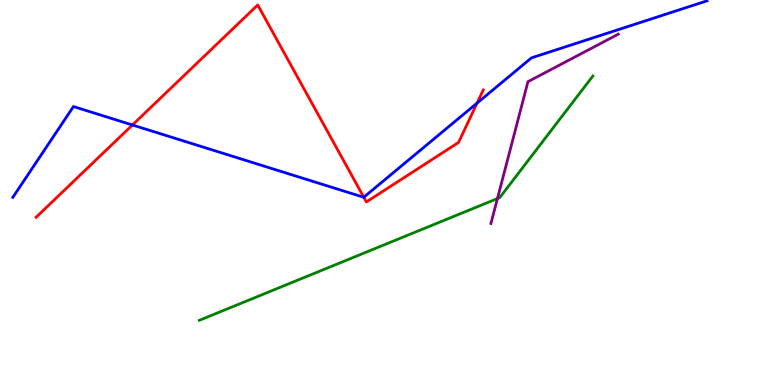[{'lines': ['blue', 'red'], 'intersections': [{'x': 1.71, 'y': 6.75}, {'x': 4.69, 'y': 4.88}, {'x': 6.16, 'y': 7.32}]}, {'lines': ['green', 'red'], 'intersections': []}, {'lines': ['purple', 'red'], 'intersections': []}, {'lines': ['blue', 'green'], 'intersections': []}, {'lines': ['blue', 'purple'], 'intersections': []}, {'lines': ['green', 'purple'], 'intersections': [{'x': 6.42, 'y': 4.84}]}]